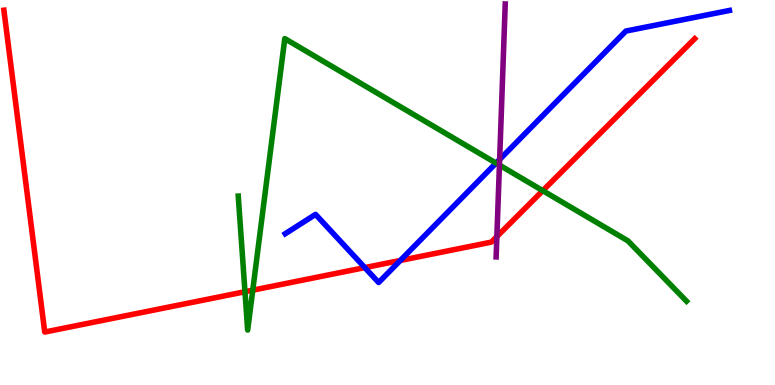[{'lines': ['blue', 'red'], 'intersections': [{'x': 4.71, 'y': 3.05}, {'x': 5.17, 'y': 3.23}]}, {'lines': ['green', 'red'], 'intersections': [{'x': 3.16, 'y': 2.42}, {'x': 3.26, 'y': 2.46}, {'x': 7.0, 'y': 5.05}]}, {'lines': ['purple', 'red'], 'intersections': [{'x': 6.41, 'y': 3.86}]}, {'lines': ['blue', 'green'], 'intersections': [{'x': 6.4, 'y': 5.76}]}, {'lines': ['blue', 'purple'], 'intersections': [{'x': 6.45, 'y': 5.86}]}, {'lines': ['green', 'purple'], 'intersections': [{'x': 6.44, 'y': 5.71}]}]